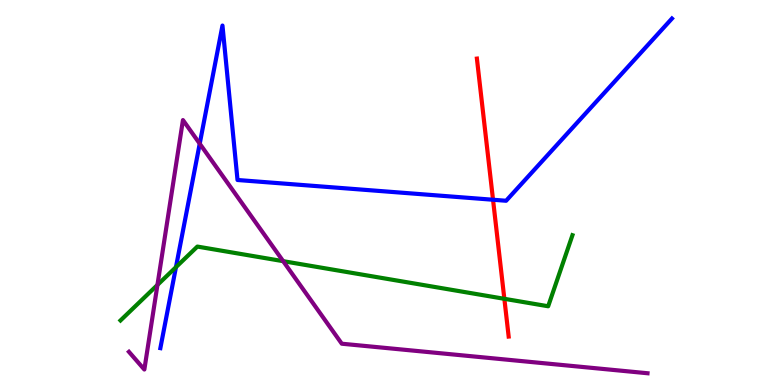[{'lines': ['blue', 'red'], 'intersections': [{'x': 6.36, 'y': 4.81}]}, {'lines': ['green', 'red'], 'intersections': [{'x': 6.51, 'y': 2.24}]}, {'lines': ['purple', 'red'], 'intersections': []}, {'lines': ['blue', 'green'], 'intersections': [{'x': 2.27, 'y': 3.06}]}, {'lines': ['blue', 'purple'], 'intersections': [{'x': 2.58, 'y': 6.27}]}, {'lines': ['green', 'purple'], 'intersections': [{'x': 2.03, 'y': 2.6}, {'x': 3.65, 'y': 3.22}]}]